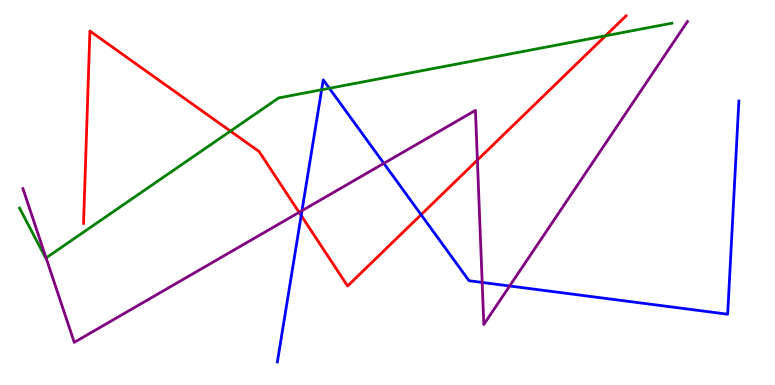[{'lines': ['blue', 'red'], 'intersections': [{'x': 3.89, 'y': 4.4}, {'x': 5.43, 'y': 4.42}]}, {'lines': ['green', 'red'], 'intersections': [{'x': 2.97, 'y': 6.59}, {'x': 7.81, 'y': 9.07}]}, {'lines': ['purple', 'red'], 'intersections': [{'x': 3.86, 'y': 4.48}, {'x': 6.16, 'y': 5.84}]}, {'lines': ['blue', 'green'], 'intersections': [{'x': 4.15, 'y': 7.67}, {'x': 4.25, 'y': 7.71}]}, {'lines': ['blue', 'purple'], 'intersections': [{'x': 3.9, 'y': 4.53}, {'x': 4.95, 'y': 5.76}, {'x': 6.22, 'y': 2.66}, {'x': 6.58, 'y': 2.57}]}, {'lines': ['green', 'purple'], 'intersections': [{'x': 0.594, 'y': 3.3}]}]